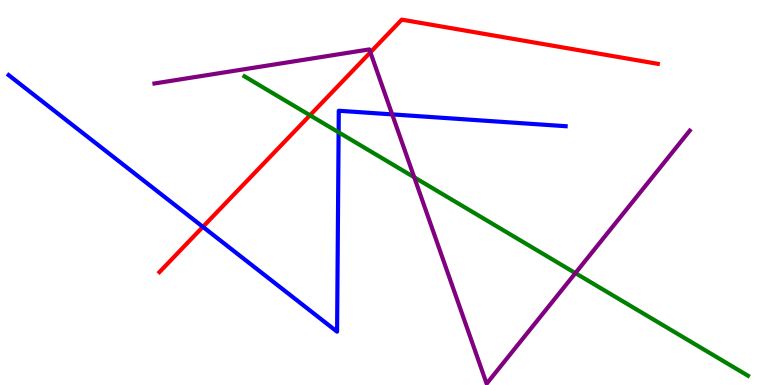[{'lines': ['blue', 'red'], 'intersections': [{'x': 2.62, 'y': 4.11}]}, {'lines': ['green', 'red'], 'intersections': [{'x': 4.0, 'y': 7.01}]}, {'lines': ['purple', 'red'], 'intersections': [{'x': 4.78, 'y': 8.64}]}, {'lines': ['blue', 'green'], 'intersections': [{'x': 4.37, 'y': 6.56}]}, {'lines': ['blue', 'purple'], 'intersections': [{'x': 5.06, 'y': 7.03}]}, {'lines': ['green', 'purple'], 'intersections': [{'x': 5.35, 'y': 5.4}, {'x': 7.42, 'y': 2.91}]}]